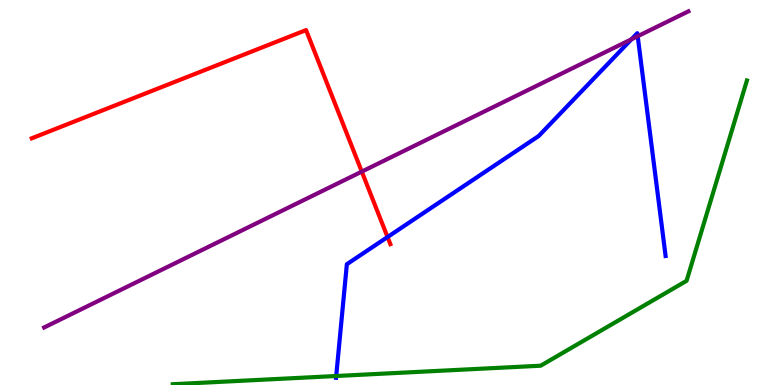[{'lines': ['blue', 'red'], 'intersections': [{'x': 5.0, 'y': 3.84}]}, {'lines': ['green', 'red'], 'intersections': []}, {'lines': ['purple', 'red'], 'intersections': [{'x': 4.67, 'y': 5.54}]}, {'lines': ['blue', 'green'], 'intersections': [{'x': 4.34, 'y': 0.234}]}, {'lines': ['blue', 'purple'], 'intersections': [{'x': 8.15, 'y': 8.98}, {'x': 8.23, 'y': 9.06}]}, {'lines': ['green', 'purple'], 'intersections': []}]